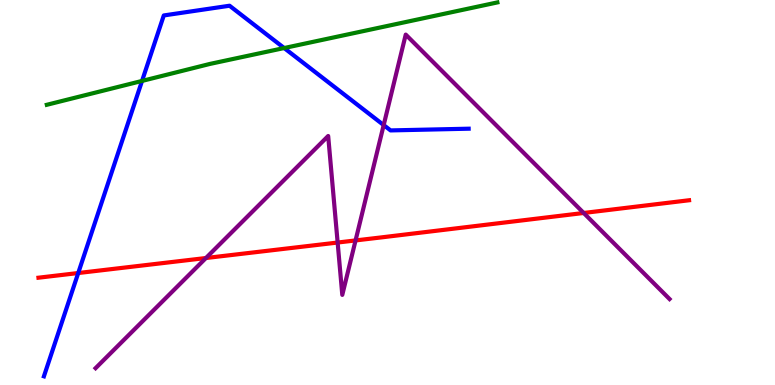[{'lines': ['blue', 'red'], 'intersections': [{'x': 1.01, 'y': 2.91}]}, {'lines': ['green', 'red'], 'intersections': []}, {'lines': ['purple', 'red'], 'intersections': [{'x': 2.66, 'y': 3.3}, {'x': 4.36, 'y': 3.7}, {'x': 4.59, 'y': 3.76}, {'x': 7.53, 'y': 4.47}]}, {'lines': ['blue', 'green'], 'intersections': [{'x': 1.83, 'y': 7.9}, {'x': 3.67, 'y': 8.75}]}, {'lines': ['blue', 'purple'], 'intersections': [{'x': 4.95, 'y': 6.75}]}, {'lines': ['green', 'purple'], 'intersections': []}]